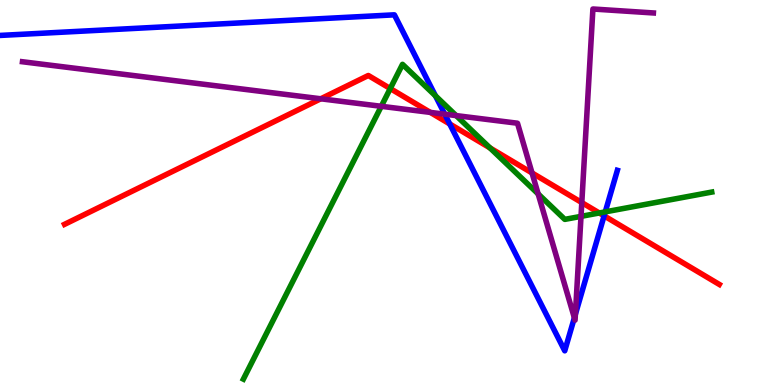[{'lines': ['blue', 'red'], 'intersections': [{'x': 5.8, 'y': 6.78}, {'x': 7.79, 'y': 4.39}]}, {'lines': ['green', 'red'], 'intersections': [{'x': 5.04, 'y': 7.7}, {'x': 6.32, 'y': 6.16}, {'x': 7.73, 'y': 4.47}]}, {'lines': ['purple', 'red'], 'intersections': [{'x': 4.14, 'y': 7.43}, {'x': 5.55, 'y': 7.08}, {'x': 6.86, 'y': 5.51}, {'x': 7.51, 'y': 4.74}]}, {'lines': ['blue', 'green'], 'intersections': [{'x': 5.62, 'y': 7.51}, {'x': 7.81, 'y': 4.5}]}, {'lines': ['blue', 'purple'], 'intersections': [{'x': 5.74, 'y': 7.03}, {'x': 7.41, 'y': 1.75}, {'x': 7.42, 'y': 1.84}]}, {'lines': ['green', 'purple'], 'intersections': [{'x': 4.92, 'y': 7.24}, {'x': 5.89, 'y': 7.0}, {'x': 6.94, 'y': 4.96}, {'x': 7.5, 'y': 4.38}]}]